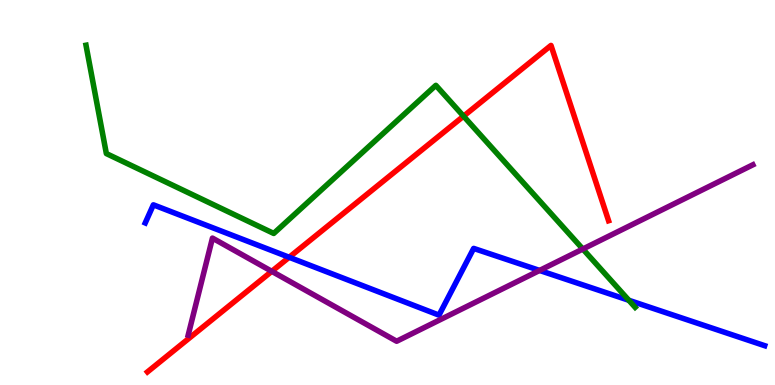[{'lines': ['blue', 'red'], 'intersections': [{'x': 3.73, 'y': 3.32}]}, {'lines': ['green', 'red'], 'intersections': [{'x': 5.98, 'y': 6.98}]}, {'lines': ['purple', 'red'], 'intersections': [{'x': 3.51, 'y': 2.95}]}, {'lines': ['blue', 'green'], 'intersections': [{'x': 8.11, 'y': 2.2}]}, {'lines': ['blue', 'purple'], 'intersections': [{'x': 6.96, 'y': 2.98}]}, {'lines': ['green', 'purple'], 'intersections': [{'x': 7.52, 'y': 3.53}]}]